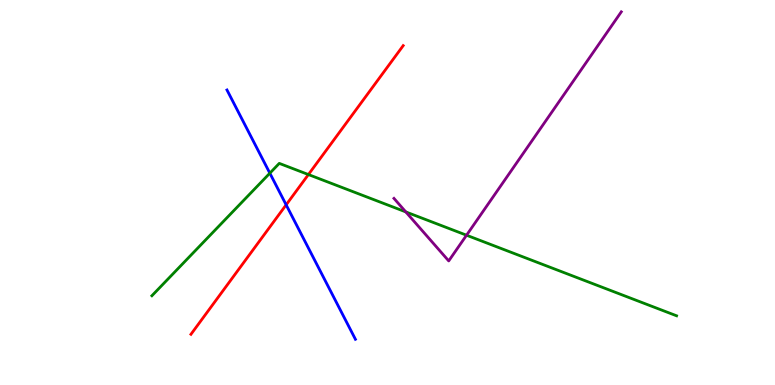[{'lines': ['blue', 'red'], 'intersections': [{'x': 3.69, 'y': 4.68}]}, {'lines': ['green', 'red'], 'intersections': [{'x': 3.98, 'y': 5.47}]}, {'lines': ['purple', 'red'], 'intersections': []}, {'lines': ['blue', 'green'], 'intersections': [{'x': 3.48, 'y': 5.5}]}, {'lines': ['blue', 'purple'], 'intersections': []}, {'lines': ['green', 'purple'], 'intersections': [{'x': 5.24, 'y': 4.5}, {'x': 6.02, 'y': 3.89}]}]